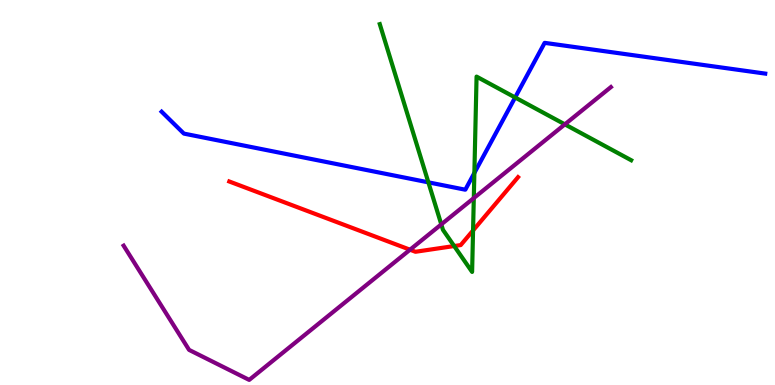[{'lines': ['blue', 'red'], 'intersections': []}, {'lines': ['green', 'red'], 'intersections': [{'x': 5.86, 'y': 3.61}, {'x': 6.1, 'y': 4.01}]}, {'lines': ['purple', 'red'], 'intersections': [{'x': 5.29, 'y': 3.51}]}, {'lines': ['blue', 'green'], 'intersections': [{'x': 5.53, 'y': 5.26}, {'x': 6.12, 'y': 5.51}, {'x': 6.65, 'y': 7.47}]}, {'lines': ['blue', 'purple'], 'intersections': []}, {'lines': ['green', 'purple'], 'intersections': [{'x': 5.69, 'y': 4.17}, {'x': 6.11, 'y': 4.86}, {'x': 7.29, 'y': 6.77}]}]